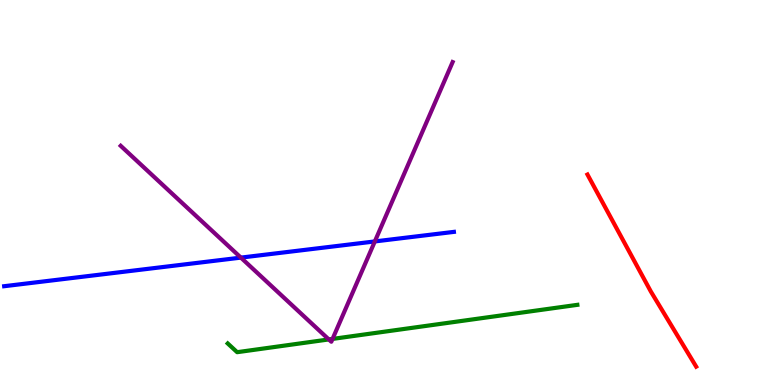[{'lines': ['blue', 'red'], 'intersections': []}, {'lines': ['green', 'red'], 'intersections': []}, {'lines': ['purple', 'red'], 'intersections': []}, {'lines': ['blue', 'green'], 'intersections': []}, {'lines': ['blue', 'purple'], 'intersections': [{'x': 3.11, 'y': 3.31}, {'x': 4.84, 'y': 3.73}]}, {'lines': ['green', 'purple'], 'intersections': [{'x': 4.24, 'y': 1.18}, {'x': 4.29, 'y': 1.2}]}]